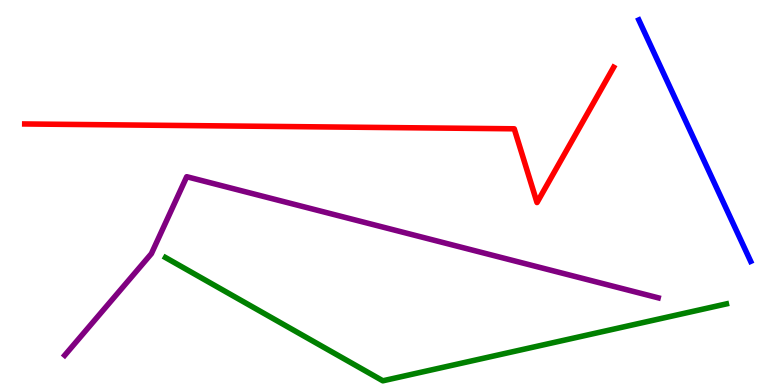[{'lines': ['blue', 'red'], 'intersections': []}, {'lines': ['green', 'red'], 'intersections': []}, {'lines': ['purple', 'red'], 'intersections': []}, {'lines': ['blue', 'green'], 'intersections': []}, {'lines': ['blue', 'purple'], 'intersections': []}, {'lines': ['green', 'purple'], 'intersections': []}]